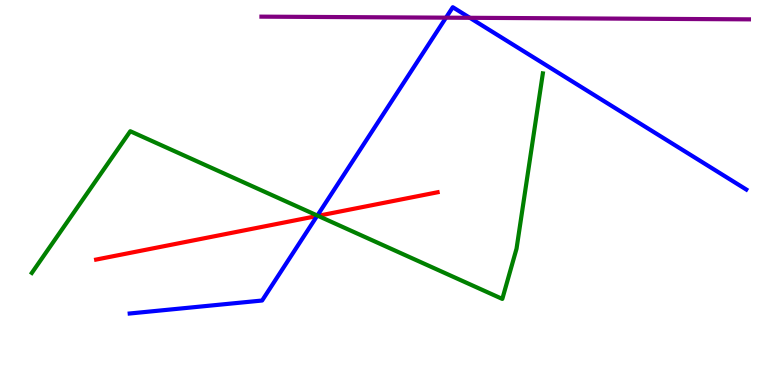[{'lines': ['blue', 'red'], 'intersections': [{'x': 4.09, 'y': 4.39}]}, {'lines': ['green', 'red'], 'intersections': [{'x': 4.1, 'y': 4.39}]}, {'lines': ['purple', 'red'], 'intersections': []}, {'lines': ['blue', 'green'], 'intersections': [{'x': 4.09, 'y': 4.4}]}, {'lines': ['blue', 'purple'], 'intersections': [{'x': 5.75, 'y': 9.54}, {'x': 6.06, 'y': 9.54}]}, {'lines': ['green', 'purple'], 'intersections': []}]